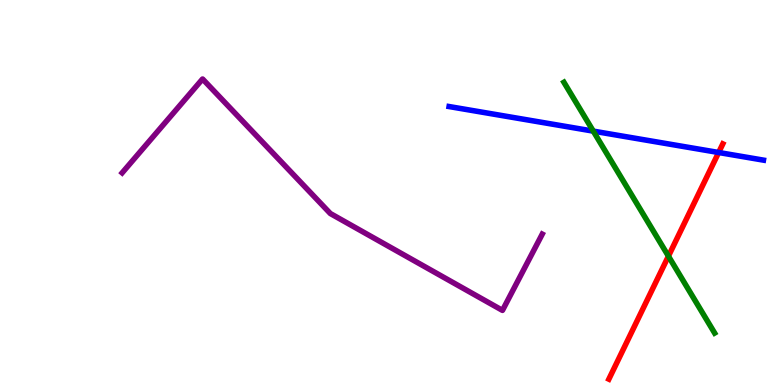[{'lines': ['blue', 'red'], 'intersections': [{'x': 9.27, 'y': 6.04}]}, {'lines': ['green', 'red'], 'intersections': [{'x': 8.62, 'y': 3.35}]}, {'lines': ['purple', 'red'], 'intersections': []}, {'lines': ['blue', 'green'], 'intersections': [{'x': 7.66, 'y': 6.59}]}, {'lines': ['blue', 'purple'], 'intersections': []}, {'lines': ['green', 'purple'], 'intersections': []}]